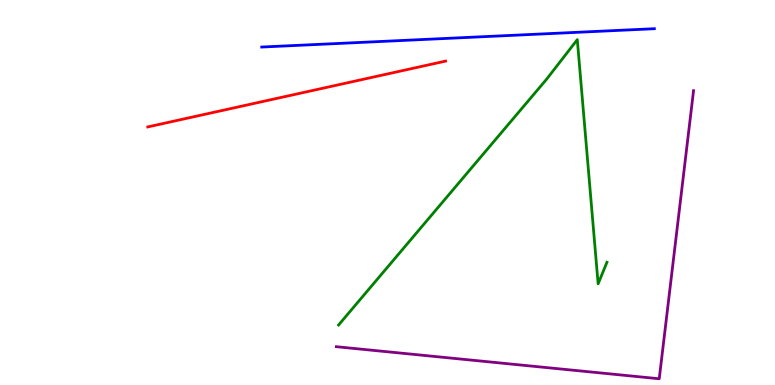[{'lines': ['blue', 'red'], 'intersections': []}, {'lines': ['green', 'red'], 'intersections': []}, {'lines': ['purple', 'red'], 'intersections': []}, {'lines': ['blue', 'green'], 'intersections': []}, {'lines': ['blue', 'purple'], 'intersections': []}, {'lines': ['green', 'purple'], 'intersections': []}]